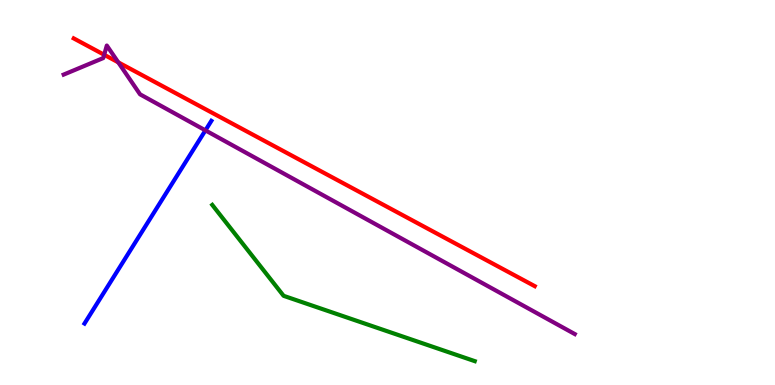[{'lines': ['blue', 'red'], 'intersections': []}, {'lines': ['green', 'red'], 'intersections': []}, {'lines': ['purple', 'red'], 'intersections': [{'x': 1.34, 'y': 8.58}, {'x': 1.53, 'y': 8.38}]}, {'lines': ['blue', 'green'], 'intersections': []}, {'lines': ['blue', 'purple'], 'intersections': [{'x': 2.65, 'y': 6.61}]}, {'lines': ['green', 'purple'], 'intersections': []}]